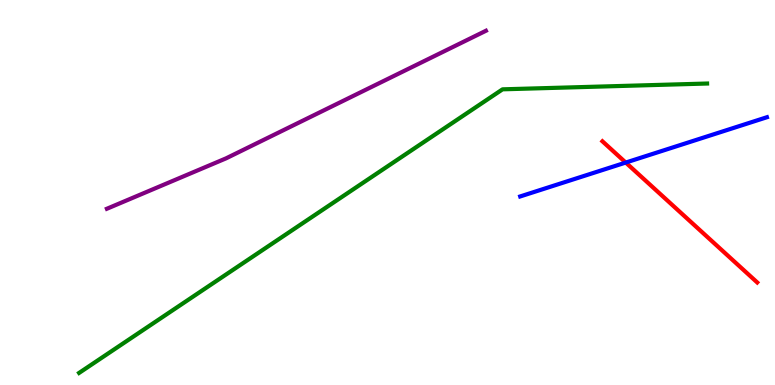[{'lines': ['blue', 'red'], 'intersections': [{'x': 8.07, 'y': 5.78}]}, {'lines': ['green', 'red'], 'intersections': []}, {'lines': ['purple', 'red'], 'intersections': []}, {'lines': ['blue', 'green'], 'intersections': []}, {'lines': ['blue', 'purple'], 'intersections': []}, {'lines': ['green', 'purple'], 'intersections': []}]